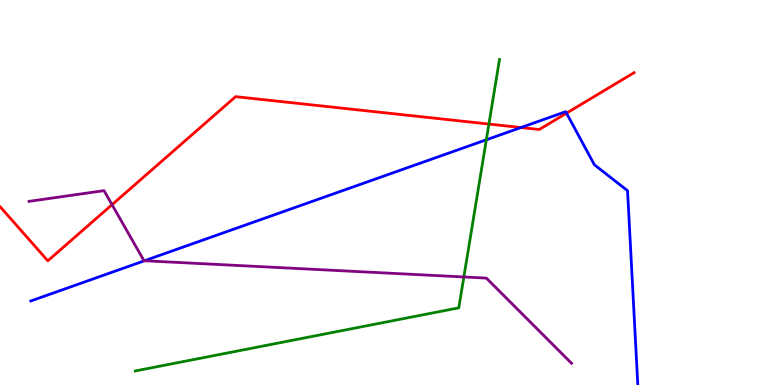[{'lines': ['blue', 'red'], 'intersections': [{'x': 6.72, 'y': 6.69}, {'x': 7.31, 'y': 7.06}]}, {'lines': ['green', 'red'], 'intersections': [{'x': 6.31, 'y': 6.78}]}, {'lines': ['purple', 'red'], 'intersections': [{'x': 1.45, 'y': 4.68}]}, {'lines': ['blue', 'green'], 'intersections': [{'x': 6.28, 'y': 6.37}]}, {'lines': ['blue', 'purple'], 'intersections': [{'x': 1.86, 'y': 3.23}]}, {'lines': ['green', 'purple'], 'intersections': [{'x': 5.99, 'y': 2.81}]}]